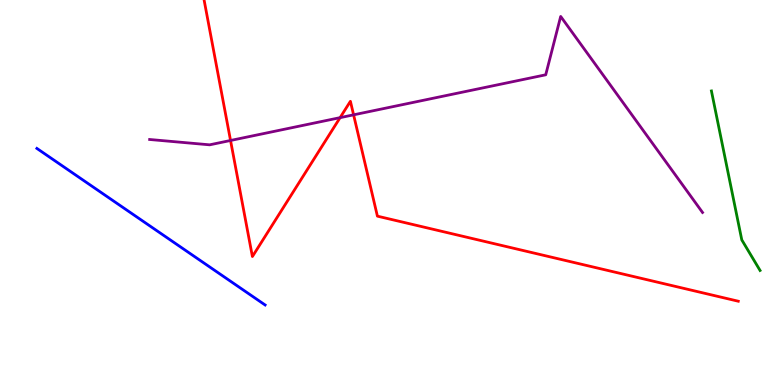[{'lines': ['blue', 'red'], 'intersections': []}, {'lines': ['green', 'red'], 'intersections': []}, {'lines': ['purple', 'red'], 'intersections': [{'x': 2.97, 'y': 6.35}, {'x': 4.39, 'y': 6.94}, {'x': 4.56, 'y': 7.02}]}, {'lines': ['blue', 'green'], 'intersections': []}, {'lines': ['blue', 'purple'], 'intersections': []}, {'lines': ['green', 'purple'], 'intersections': []}]